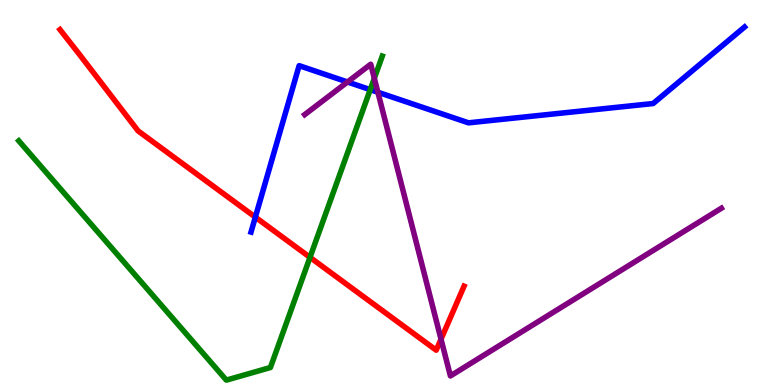[{'lines': ['blue', 'red'], 'intersections': [{'x': 3.29, 'y': 4.36}]}, {'lines': ['green', 'red'], 'intersections': [{'x': 4.0, 'y': 3.32}]}, {'lines': ['purple', 'red'], 'intersections': [{'x': 5.69, 'y': 1.19}]}, {'lines': ['blue', 'green'], 'intersections': [{'x': 4.78, 'y': 7.67}]}, {'lines': ['blue', 'purple'], 'intersections': [{'x': 4.48, 'y': 7.87}, {'x': 4.88, 'y': 7.6}]}, {'lines': ['green', 'purple'], 'intersections': [{'x': 4.83, 'y': 7.97}]}]